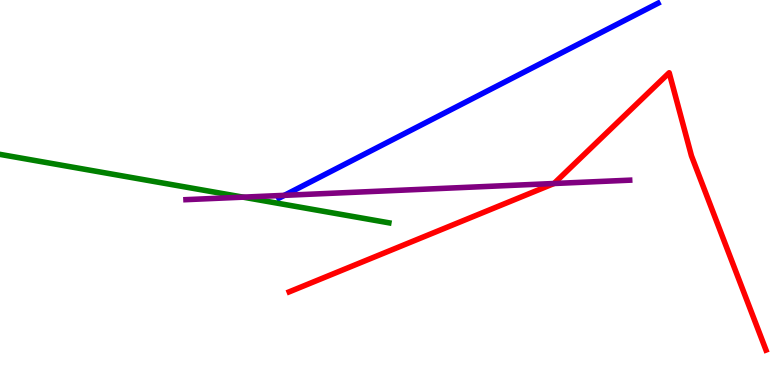[{'lines': ['blue', 'red'], 'intersections': []}, {'lines': ['green', 'red'], 'intersections': []}, {'lines': ['purple', 'red'], 'intersections': [{'x': 7.15, 'y': 5.23}]}, {'lines': ['blue', 'green'], 'intersections': []}, {'lines': ['blue', 'purple'], 'intersections': [{'x': 3.67, 'y': 4.93}]}, {'lines': ['green', 'purple'], 'intersections': [{'x': 3.14, 'y': 4.88}]}]